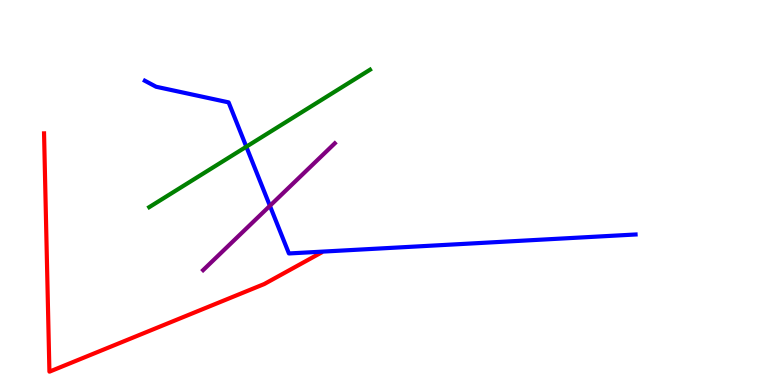[{'lines': ['blue', 'red'], 'intersections': []}, {'lines': ['green', 'red'], 'intersections': []}, {'lines': ['purple', 'red'], 'intersections': []}, {'lines': ['blue', 'green'], 'intersections': [{'x': 3.18, 'y': 6.19}]}, {'lines': ['blue', 'purple'], 'intersections': [{'x': 3.48, 'y': 4.65}]}, {'lines': ['green', 'purple'], 'intersections': []}]